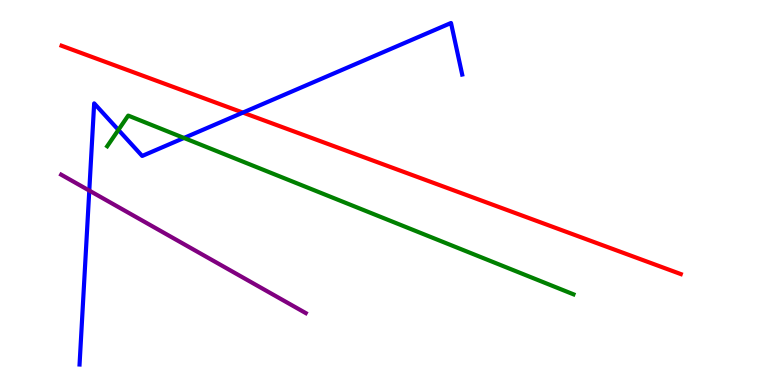[{'lines': ['blue', 'red'], 'intersections': [{'x': 3.13, 'y': 7.08}]}, {'lines': ['green', 'red'], 'intersections': []}, {'lines': ['purple', 'red'], 'intersections': []}, {'lines': ['blue', 'green'], 'intersections': [{'x': 1.53, 'y': 6.63}, {'x': 2.37, 'y': 6.42}]}, {'lines': ['blue', 'purple'], 'intersections': [{'x': 1.15, 'y': 5.05}]}, {'lines': ['green', 'purple'], 'intersections': []}]